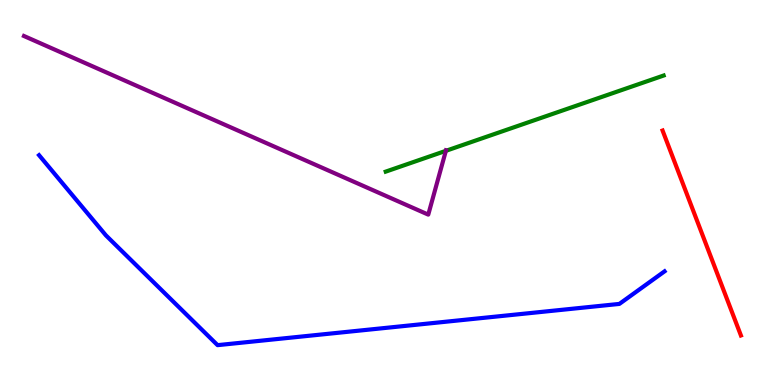[{'lines': ['blue', 'red'], 'intersections': []}, {'lines': ['green', 'red'], 'intersections': []}, {'lines': ['purple', 'red'], 'intersections': []}, {'lines': ['blue', 'green'], 'intersections': []}, {'lines': ['blue', 'purple'], 'intersections': []}, {'lines': ['green', 'purple'], 'intersections': [{'x': 5.75, 'y': 6.08}]}]